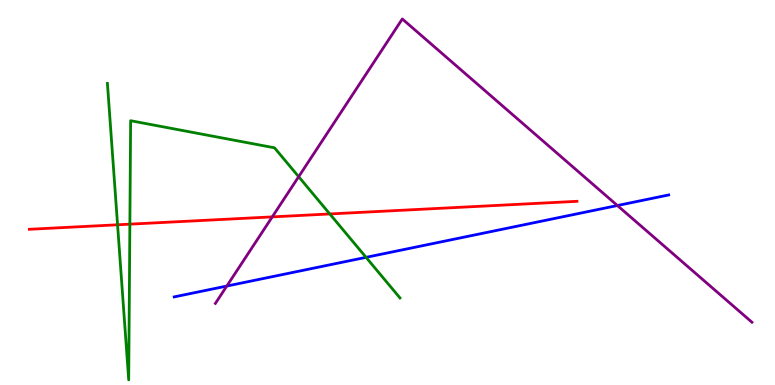[{'lines': ['blue', 'red'], 'intersections': []}, {'lines': ['green', 'red'], 'intersections': [{'x': 1.52, 'y': 4.16}, {'x': 1.68, 'y': 4.18}, {'x': 4.26, 'y': 4.44}]}, {'lines': ['purple', 'red'], 'intersections': [{'x': 3.51, 'y': 4.37}]}, {'lines': ['blue', 'green'], 'intersections': [{'x': 4.72, 'y': 3.32}]}, {'lines': ['blue', 'purple'], 'intersections': [{'x': 2.93, 'y': 2.57}, {'x': 7.97, 'y': 4.66}]}, {'lines': ['green', 'purple'], 'intersections': [{'x': 3.85, 'y': 5.41}]}]